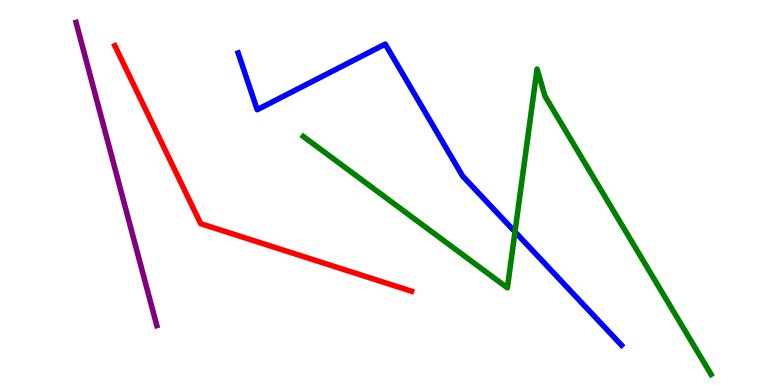[{'lines': ['blue', 'red'], 'intersections': []}, {'lines': ['green', 'red'], 'intersections': []}, {'lines': ['purple', 'red'], 'intersections': []}, {'lines': ['blue', 'green'], 'intersections': [{'x': 6.64, 'y': 3.98}]}, {'lines': ['blue', 'purple'], 'intersections': []}, {'lines': ['green', 'purple'], 'intersections': []}]